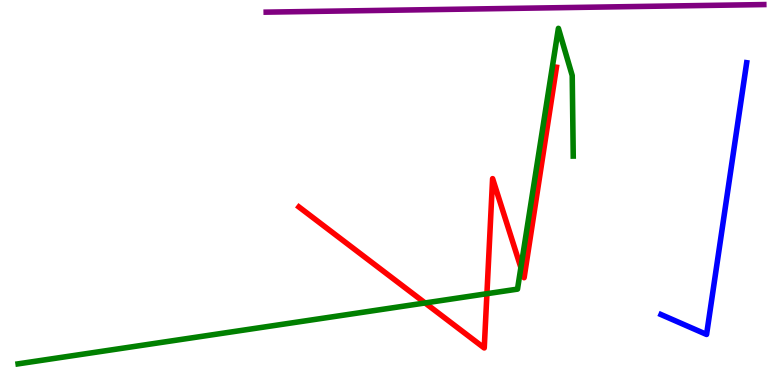[{'lines': ['blue', 'red'], 'intersections': []}, {'lines': ['green', 'red'], 'intersections': [{'x': 5.49, 'y': 2.13}, {'x': 6.28, 'y': 2.37}, {'x': 6.72, 'y': 3.05}]}, {'lines': ['purple', 'red'], 'intersections': []}, {'lines': ['blue', 'green'], 'intersections': []}, {'lines': ['blue', 'purple'], 'intersections': []}, {'lines': ['green', 'purple'], 'intersections': []}]